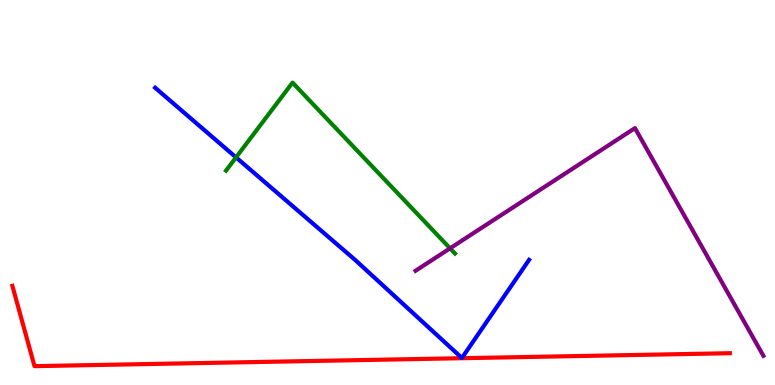[{'lines': ['blue', 'red'], 'intersections': []}, {'lines': ['green', 'red'], 'intersections': []}, {'lines': ['purple', 'red'], 'intersections': []}, {'lines': ['blue', 'green'], 'intersections': [{'x': 3.05, 'y': 5.91}]}, {'lines': ['blue', 'purple'], 'intersections': []}, {'lines': ['green', 'purple'], 'intersections': [{'x': 5.81, 'y': 3.55}]}]